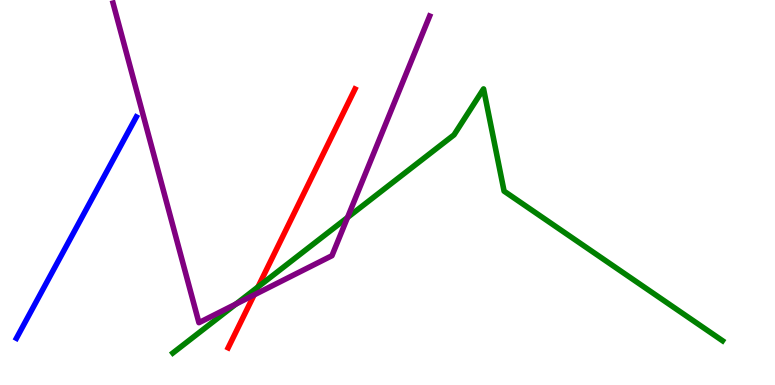[{'lines': ['blue', 'red'], 'intersections': []}, {'lines': ['green', 'red'], 'intersections': [{'x': 3.33, 'y': 2.55}]}, {'lines': ['purple', 'red'], 'intersections': [{'x': 3.28, 'y': 2.34}]}, {'lines': ['blue', 'green'], 'intersections': []}, {'lines': ['blue', 'purple'], 'intersections': []}, {'lines': ['green', 'purple'], 'intersections': [{'x': 3.04, 'y': 2.1}, {'x': 4.48, 'y': 4.35}]}]